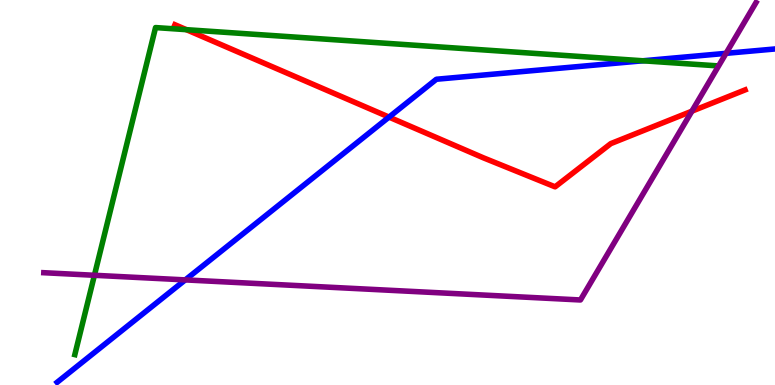[{'lines': ['blue', 'red'], 'intersections': [{'x': 5.02, 'y': 6.96}]}, {'lines': ['green', 'red'], 'intersections': [{'x': 2.41, 'y': 9.23}]}, {'lines': ['purple', 'red'], 'intersections': [{'x': 8.93, 'y': 7.11}]}, {'lines': ['blue', 'green'], 'intersections': [{'x': 8.3, 'y': 8.42}]}, {'lines': ['blue', 'purple'], 'intersections': [{'x': 2.39, 'y': 2.73}, {'x': 9.37, 'y': 8.61}]}, {'lines': ['green', 'purple'], 'intersections': [{'x': 1.22, 'y': 2.85}]}]